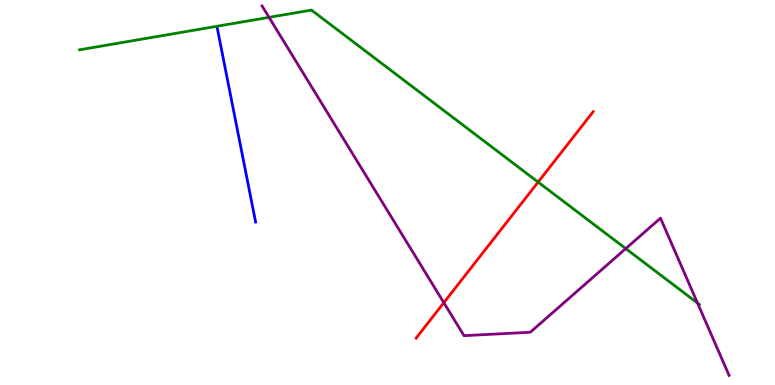[{'lines': ['blue', 'red'], 'intersections': []}, {'lines': ['green', 'red'], 'intersections': [{'x': 6.94, 'y': 5.27}]}, {'lines': ['purple', 'red'], 'intersections': [{'x': 5.73, 'y': 2.14}]}, {'lines': ['blue', 'green'], 'intersections': []}, {'lines': ['blue', 'purple'], 'intersections': []}, {'lines': ['green', 'purple'], 'intersections': [{'x': 3.47, 'y': 9.55}, {'x': 8.07, 'y': 3.54}, {'x': 9.0, 'y': 2.13}]}]